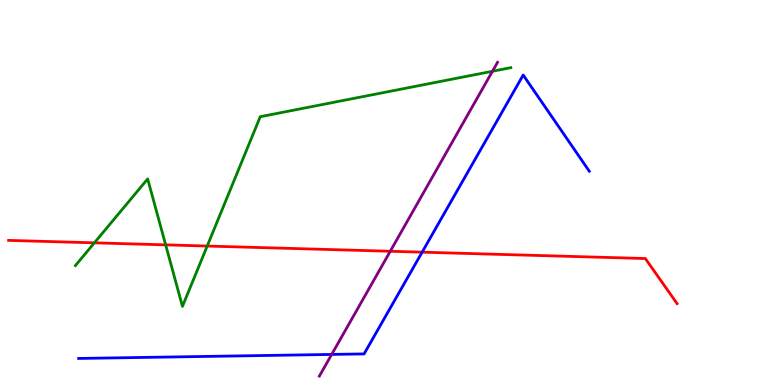[{'lines': ['blue', 'red'], 'intersections': [{'x': 5.45, 'y': 3.45}]}, {'lines': ['green', 'red'], 'intersections': [{'x': 1.22, 'y': 3.69}, {'x': 2.14, 'y': 3.64}, {'x': 2.67, 'y': 3.61}]}, {'lines': ['purple', 'red'], 'intersections': [{'x': 5.04, 'y': 3.47}]}, {'lines': ['blue', 'green'], 'intersections': []}, {'lines': ['blue', 'purple'], 'intersections': [{'x': 4.28, 'y': 0.794}]}, {'lines': ['green', 'purple'], 'intersections': [{'x': 6.35, 'y': 8.15}]}]